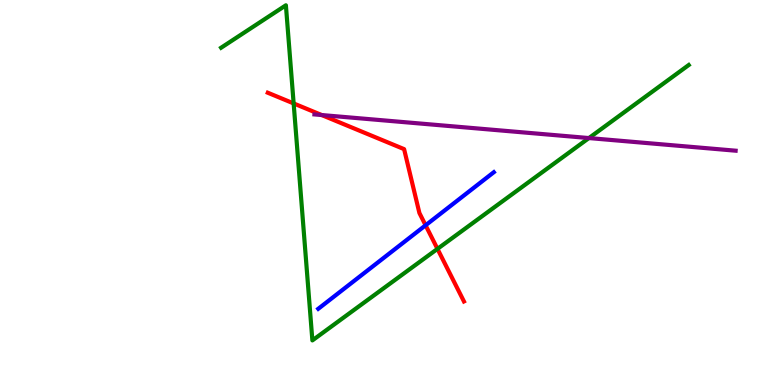[{'lines': ['blue', 'red'], 'intersections': [{'x': 5.49, 'y': 4.15}]}, {'lines': ['green', 'red'], 'intersections': [{'x': 3.79, 'y': 7.31}, {'x': 5.64, 'y': 3.54}]}, {'lines': ['purple', 'red'], 'intersections': [{'x': 4.15, 'y': 7.01}]}, {'lines': ['blue', 'green'], 'intersections': []}, {'lines': ['blue', 'purple'], 'intersections': []}, {'lines': ['green', 'purple'], 'intersections': [{'x': 7.6, 'y': 6.41}]}]